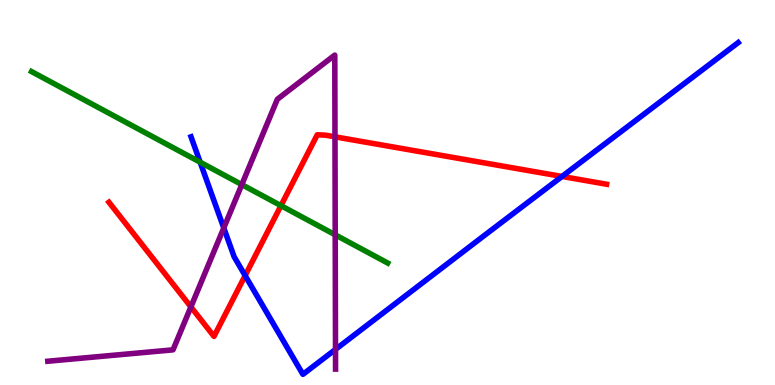[{'lines': ['blue', 'red'], 'intersections': [{'x': 3.16, 'y': 2.84}, {'x': 7.25, 'y': 5.42}]}, {'lines': ['green', 'red'], 'intersections': [{'x': 3.63, 'y': 4.66}]}, {'lines': ['purple', 'red'], 'intersections': [{'x': 2.46, 'y': 2.03}, {'x': 4.32, 'y': 6.45}]}, {'lines': ['blue', 'green'], 'intersections': [{'x': 2.58, 'y': 5.79}]}, {'lines': ['blue', 'purple'], 'intersections': [{'x': 2.89, 'y': 4.08}, {'x': 4.33, 'y': 0.925}]}, {'lines': ['green', 'purple'], 'intersections': [{'x': 3.12, 'y': 5.21}, {'x': 4.33, 'y': 3.9}]}]